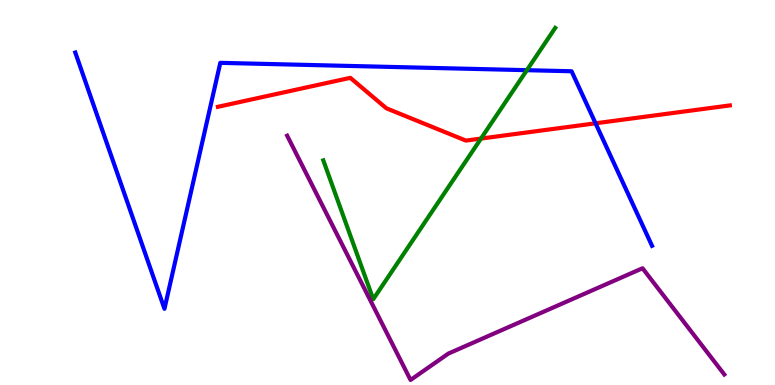[{'lines': ['blue', 'red'], 'intersections': [{'x': 7.68, 'y': 6.8}]}, {'lines': ['green', 'red'], 'intersections': [{'x': 6.21, 'y': 6.4}]}, {'lines': ['purple', 'red'], 'intersections': []}, {'lines': ['blue', 'green'], 'intersections': [{'x': 6.8, 'y': 8.18}]}, {'lines': ['blue', 'purple'], 'intersections': []}, {'lines': ['green', 'purple'], 'intersections': []}]